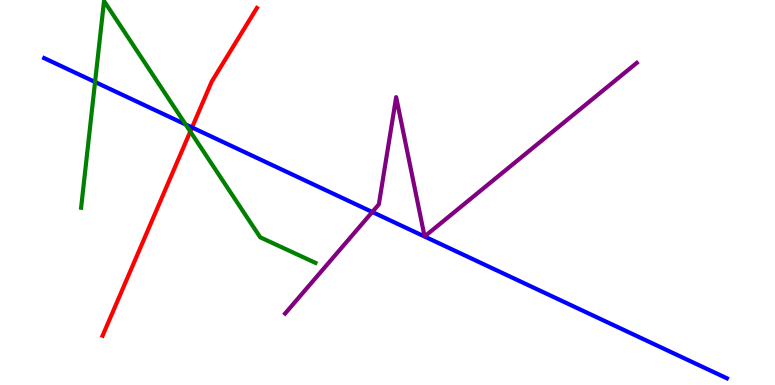[{'lines': ['blue', 'red'], 'intersections': [{'x': 2.48, 'y': 6.69}]}, {'lines': ['green', 'red'], 'intersections': [{'x': 2.46, 'y': 6.58}]}, {'lines': ['purple', 'red'], 'intersections': []}, {'lines': ['blue', 'green'], 'intersections': [{'x': 1.23, 'y': 7.87}, {'x': 2.4, 'y': 6.77}]}, {'lines': ['blue', 'purple'], 'intersections': [{'x': 4.8, 'y': 4.49}]}, {'lines': ['green', 'purple'], 'intersections': []}]